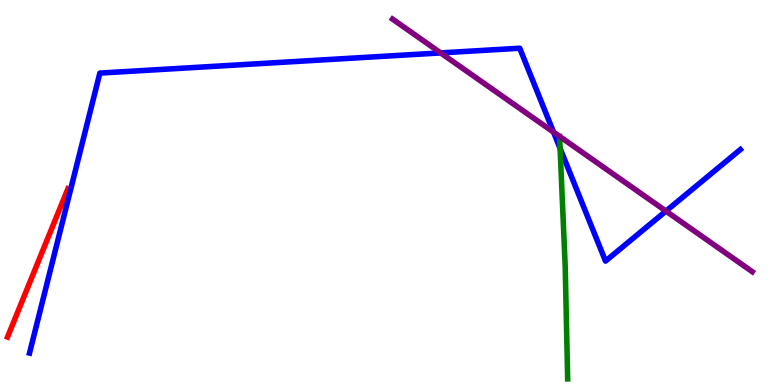[{'lines': ['blue', 'red'], 'intersections': []}, {'lines': ['green', 'red'], 'intersections': []}, {'lines': ['purple', 'red'], 'intersections': []}, {'lines': ['blue', 'green'], 'intersections': [{'x': 7.23, 'y': 6.15}]}, {'lines': ['blue', 'purple'], 'intersections': [{'x': 5.69, 'y': 8.63}, {'x': 7.14, 'y': 6.57}, {'x': 8.59, 'y': 4.52}]}, {'lines': ['green', 'purple'], 'intersections': []}]